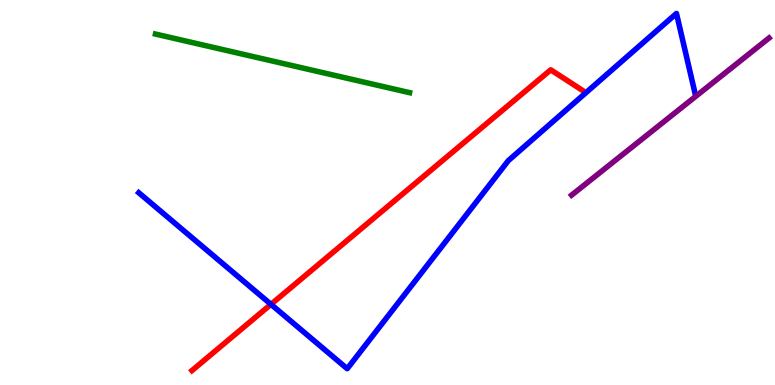[{'lines': ['blue', 'red'], 'intersections': [{'x': 3.5, 'y': 2.1}]}, {'lines': ['green', 'red'], 'intersections': []}, {'lines': ['purple', 'red'], 'intersections': []}, {'lines': ['blue', 'green'], 'intersections': []}, {'lines': ['blue', 'purple'], 'intersections': []}, {'lines': ['green', 'purple'], 'intersections': []}]